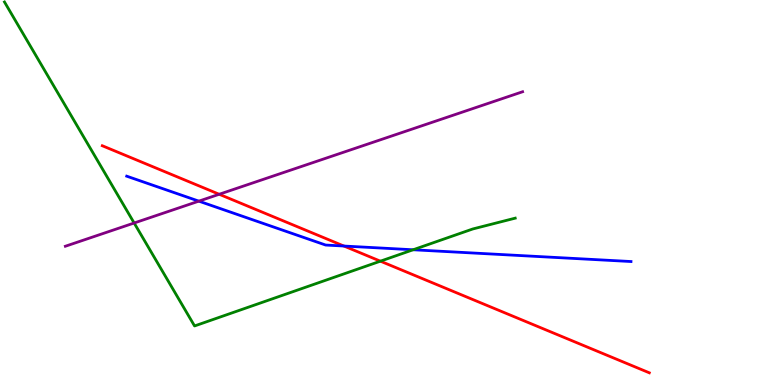[{'lines': ['blue', 'red'], 'intersections': [{'x': 4.44, 'y': 3.61}]}, {'lines': ['green', 'red'], 'intersections': [{'x': 4.91, 'y': 3.22}]}, {'lines': ['purple', 'red'], 'intersections': [{'x': 2.83, 'y': 4.95}]}, {'lines': ['blue', 'green'], 'intersections': [{'x': 5.33, 'y': 3.51}]}, {'lines': ['blue', 'purple'], 'intersections': [{'x': 2.57, 'y': 4.78}]}, {'lines': ['green', 'purple'], 'intersections': [{'x': 1.73, 'y': 4.21}]}]